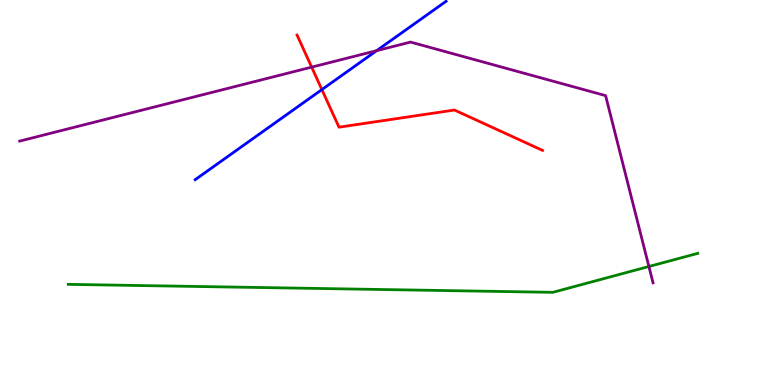[{'lines': ['blue', 'red'], 'intersections': [{'x': 4.15, 'y': 7.67}]}, {'lines': ['green', 'red'], 'intersections': []}, {'lines': ['purple', 'red'], 'intersections': [{'x': 4.02, 'y': 8.26}]}, {'lines': ['blue', 'green'], 'intersections': []}, {'lines': ['blue', 'purple'], 'intersections': [{'x': 4.86, 'y': 8.68}]}, {'lines': ['green', 'purple'], 'intersections': [{'x': 8.37, 'y': 3.08}]}]